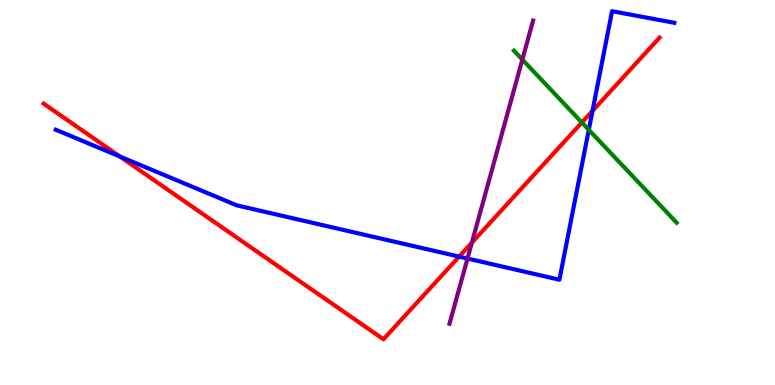[{'lines': ['blue', 'red'], 'intersections': [{'x': 1.55, 'y': 5.94}, {'x': 5.92, 'y': 3.33}, {'x': 7.65, 'y': 7.12}]}, {'lines': ['green', 'red'], 'intersections': [{'x': 7.51, 'y': 6.82}]}, {'lines': ['purple', 'red'], 'intersections': [{'x': 6.09, 'y': 3.7}]}, {'lines': ['blue', 'green'], 'intersections': [{'x': 7.6, 'y': 6.63}]}, {'lines': ['blue', 'purple'], 'intersections': [{'x': 6.03, 'y': 3.28}]}, {'lines': ['green', 'purple'], 'intersections': [{'x': 6.74, 'y': 8.45}]}]